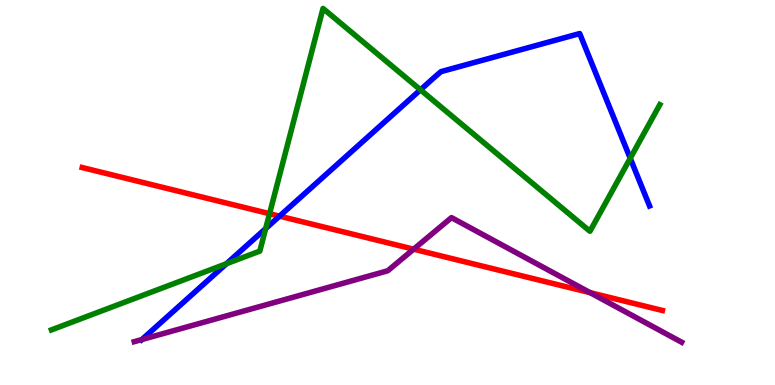[{'lines': ['blue', 'red'], 'intersections': [{'x': 3.61, 'y': 4.39}]}, {'lines': ['green', 'red'], 'intersections': [{'x': 3.48, 'y': 4.45}]}, {'lines': ['purple', 'red'], 'intersections': [{'x': 5.34, 'y': 3.53}, {'x': 7.61, 'y': 2.4}]}, {'lines': ['blue', 'green'], 'intersections': [{'x': 2.92, 'y': 3.15}, {'x': 3.43, 'y': 4.06}, {'x': 5.43, 'y': 7.67}, {'x': 8.13, 'y': 5.89}]}, {'lines': ['blue', 'purple'], 'intersections': [{'x': 1.83, 'y': 1.18}]}, {'lines': ['green', 'purple'], 'intersections': []}]